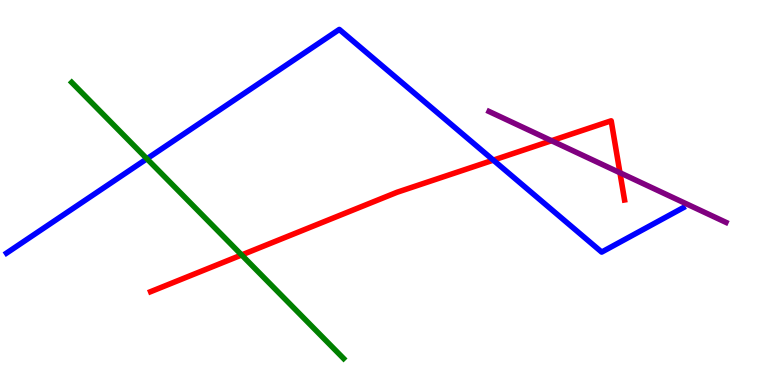[{'lines': ['blue', 'red'], 'intersections': [{'x': 6.37, 'y': 5.84}]}, {'lines': ['green', 'red'], 'intersections': [{'x': 3.12, 'y': 3.38}]}, {'lines': ['purple', 'red'], 'intersections': [{'x': 7.12, 'y': 6.35}, {'x': 8.0, 'y': 5.51}]}, {'lines': ['blue', 'green'], 'intersections': [{'x': 1.9, 'y': 5.88}]}, {'lines': ['blue', 'purple'], 'intersections': []}, {'lines': ['green', 'purple'], 'intersections': []}]